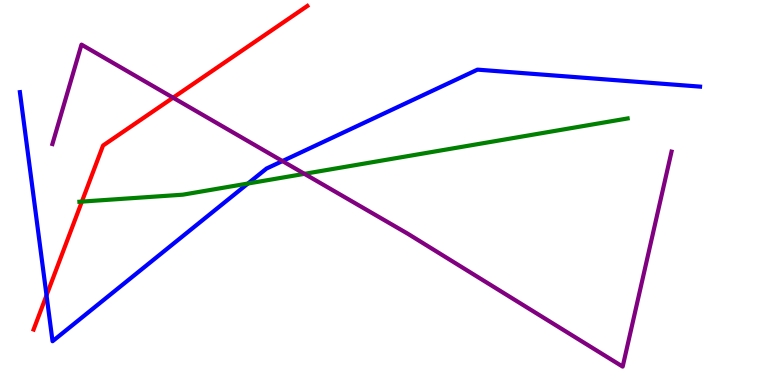[{'lines': ['blue', 'red'], 'intersections': [{'x': 0.6, 'y': 2.33}]}, {'lines': ['green', 'red'], 'intersections': [{'x': 1.06, 'y': 4.76}]}, {'lines': ['purple', 'red'], 'intersections': [{'x': 2.23, 'y': 7.46}]}, {'lines': ['blue', 'green'], 'intersections': [{'x': 3.2, 'y': 5.23}]}, {'lines': ['blue', 'purple'], 'intersections': [{'x': 3.64, 'y': 5.82}]}, {'lines': ['green', 'purple'], 'intersections': [{'x': 3.93, 'y': 5.48}]}]